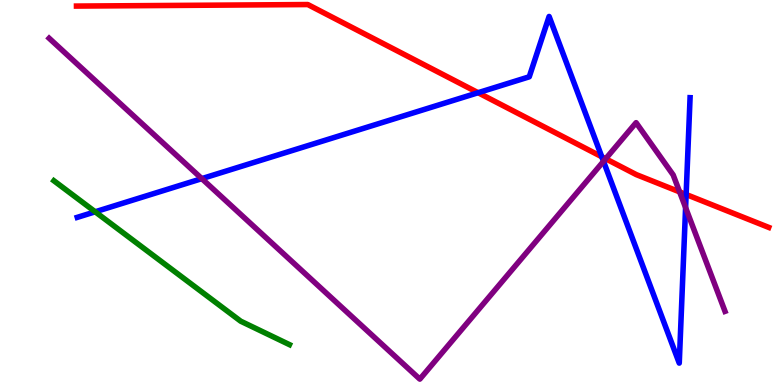[{'lines': ['blue', 'red'], 'intersections': [{'x': 6.17, 'y': 7.59}, {'x': 7.76, 'y': 5.93}, {'x': 8.85, 'y': 4.95}]}, {'lines': ['green', 'red'], 'intersections': []}, {'lines': ['purple', 'red'], 'intersections': [{'x': 7.82, 'y': 5.88}, {'x': 8.77, 'y': 5.02}]}, {'lines': ['blue', 'green'], 'intersections': [{'x': 1.23, 'y': 4.5}]}, {'lines': ['blue', 'purple'], 'intersections': [{'x': 2.6, 'y': 5.36}, {'x': 7.79, 'y': 5.81}, {'x': 8.85, 'y': 4.61}]}, {'lines': ['green', 'purple'], 'intersections': []}]